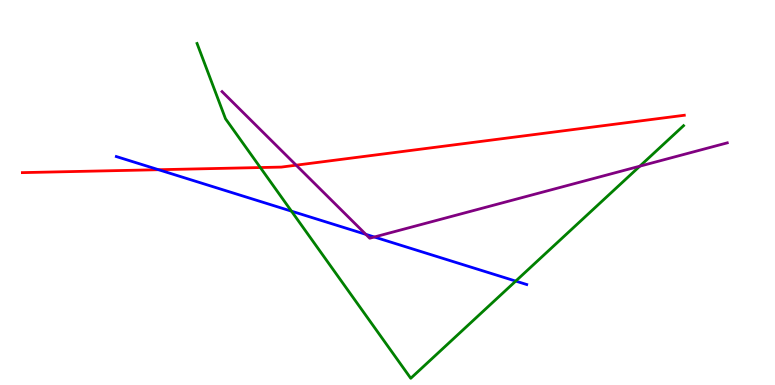[{'lines': ['blue', 'red'], 'intersections': [{'x': 2.05, 'y': 5.59}]}, {'lines': ['green', 'red'], 'intersections': [{'x': 3.36, 'y': 5.65}]}, {'lines': ['purple', 'red'], 'intersections': [{'x': 3.82, 'y': 5.71}]}, {'lines': ['blue', 'green'], 'intersections': [{'x': 3.76, 'y': 4.52}, {'x': 6.65, 'y': 2.7}]}, {'lines': ['blue', 'purple'], 'intersections': [{'x': 4.72, 'y': 3.91}, {'x': 4.83, 'y': 3.84}]}, {'lines': ['green', 'purple'], 'intersections': [{'x': 8.26, 'y': 5.68}]}]